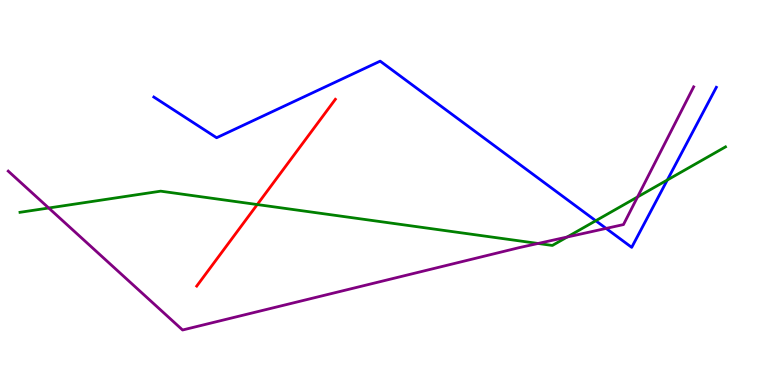[{'lines': ['blue', 'red'], 'intersections': []}, {'lines': ['green', 'red'], 'intersections': [{'x': 3.32, 'y': 4.69}]}, {'lines': ['purple', 'red'], 'intersections': []}, {'lines': ['blue', 'green'], 'intersections': [{'x': 7.69, 'y': 4.27}, {'x': 8.61, 'y': 5.32}]}, {'lines': ['blue', 'purple'], 'intersections': [{'x': 7.82, 'y': 4.07}]}, {'lines': ['green', 'purple'], 'intersections': [{'x': 0.629, 'y': 4.6}, {'x': 6.94, 'y': 3.68}, {'x': 7.32, 'y': 3.84}, {'x': 8.23, 'y': 4.88}]}]